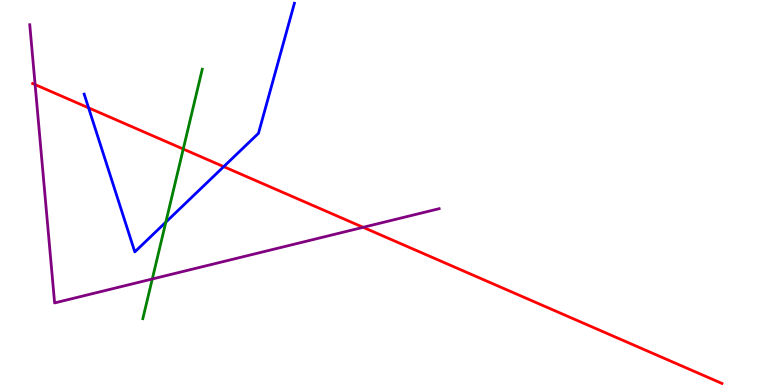[{'lines': ['blue', 'red'], 'intersections': [{'x': 1.14, 'y': 7.2}, {'x': 2.89, 'y': 5.67}]}, {'lines': ['green', 'red'], 'intersections': [{'x': 2.36, 'y': 6.13}]}, {'lines': ['purple', 'red'], 'intersections': [{'x': 0.453, 'y': 7.8}, {'x': 4.69, 'y': 4.1}]}, {'lines': ['blue', 'green'], 'intersections': [{'x': 2.14, 'y': 4.23}]}, {'lines': ['blue', 'purple'], 'intersections': []}, {'lines': ['green', 'purple'], 'intersections': [{'x': 1.96, 'y': 2.75}]}]